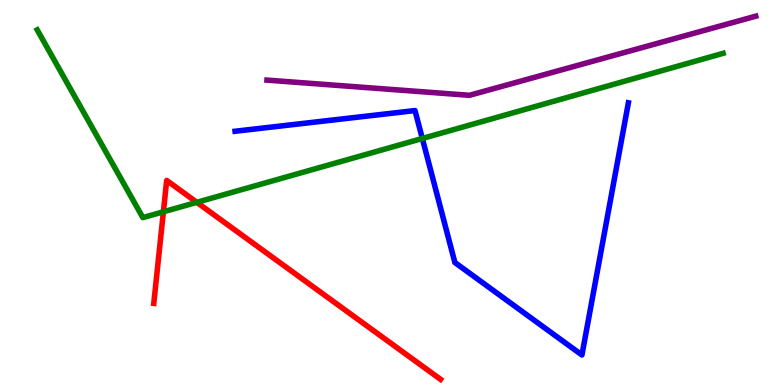[{'lines': ['blue', 'red'], 'intersections': []}, {'lines': ['green', 'red'], 'intersections': [{'x': 2.11, 'y': 4.5}, {'x': 2.54, 'y': 4.74}]}, {'lines': ['purple', 'red'], 'intersections': []}, {'lines': ['blue', 'green'], 'intersections': [{'x': 5.45, 'y': 6.4}]}, {'lines': ['blue', 'purple'], 'intersections': []}, {'lines': ['green', 'purple'], 'intersections': []}]